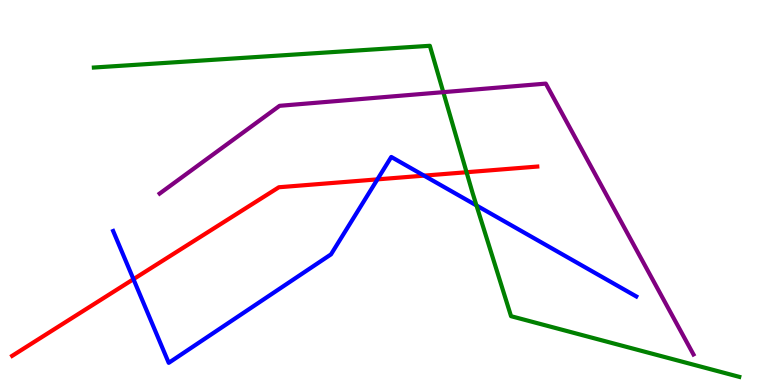[{'lines': ['blue', 'red'], 'intersections': [{'x': 1.72, 'y': 2.75}, {'x': 4.87, 'y': 5.34}, {'x': 5.47, 'y': 5.44}]}, {'lines': ['green', 'red'], 'intersections': [{'x': 6.02, 'y': 5.53}]}, {'lines': ['purple', 'red'], 'intersections': []}, {'lines': ['blue', 'green'], 'intersections': [{'x': 6.15, 'y': 4.66}]}, {'lines': ['blue', 'purple'], 'intersections': []}, {'lines': ['green', 'purple'], 'intersections': [{'x': 5.72, 'y': 7.61}]}]